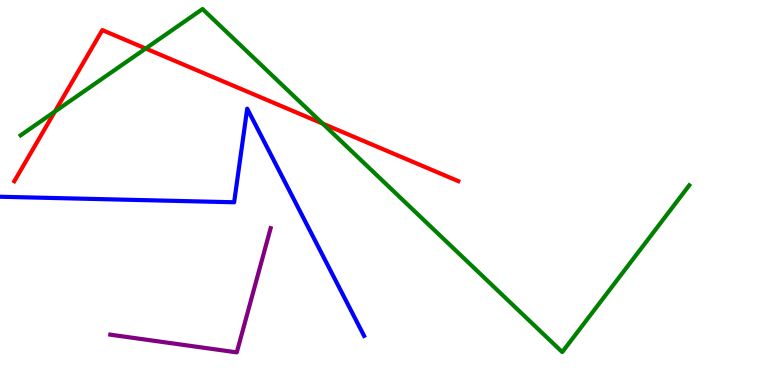[{'lines': ['blue', 'red'], 'intersections': []}, {'lines': ['green', 'red'], 'intersections': [{'x': 0.708, 'y': 7.1}, {'x': 1.88, 'y': 8.74}, {'x': 4.16, 'y': 6.79}]}, {'lines': ['purple', 'red'], 'intersections': []}, {'lines': ['blue', 'green'], 'intersections': []}, {'lines': ['blue', 'purple'], 'intersections': []}, {'lines': ['green', 'purple'], 'intersections': []}]